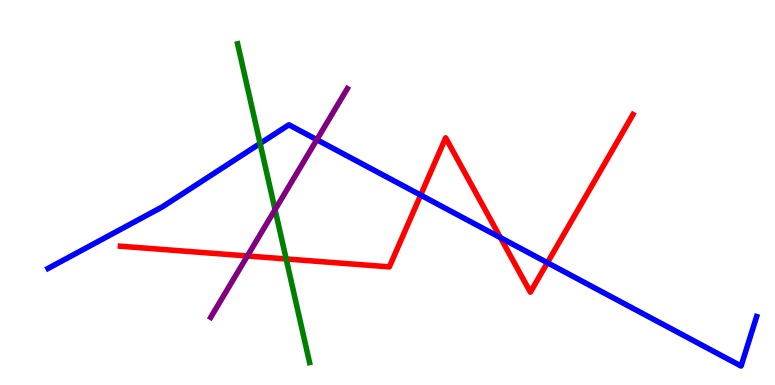[{'lines': ['blue', 'red'], 'intersections': [{'x': 5.43, 'y': 4.93}, {'x': 6.46, 'y': 3.83}, {'x': 7.06, 'y': 3.18}]}, {'lines': ['green', 'red'], 'intersections': [{'x': 3.69, 'y': 3.27}]}, {'lines': ['purple', 'red'], 'intersections': [{'x': 3.19, 'y': 3.35}]}, {'lines': ['blue', 'green'], 'intersections': [{'x': 3.36, 'y': 6.27}]}, {'lines': ['blue', 'purple'], 'intersections': [{'x': 4.09, 'y': 6.37}]}, {'lines': ['green', 'purple'], 'intersections': [{'x': 3.55, 'y': 4.55}]}]